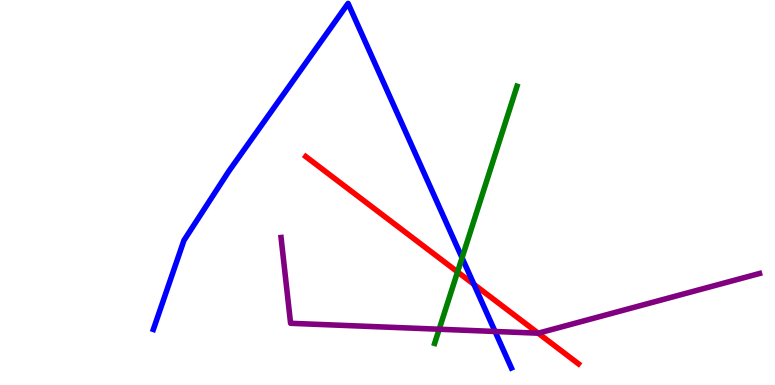[{'lines': ['blue', 'red'], 'intersections': [{'x': 6.12, 'y': 2.61}]}, {'lines': ['green', 'red'], 'intersections': [{'x': 5.9, 'y': 2.94}]}, {'lines': ['purple', 'red'], 'intersections': [{'x': 6.94, 'y': 1.35}]}, {'lines': ['blue', 'green'], 'intersections': [{'x': 5.96, 'y': 3.3}]}, {'lines': ['blue', 'purple'], 'intersections': [{'x': 6.39, 'y': 1.39}]}, {'lines': ['green', 'purple'], 'intersections': [{'x': 5.67, 'y': 1.45}]}]